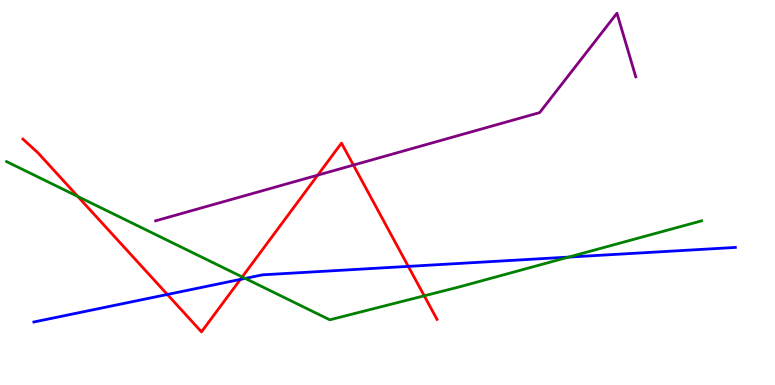[{'lines': ['blue', 'red'], 'intersections': [{'x': 2.16, 'y': 2.35}, {'x': 3.1, 'y': 2.74}, {'x': 5.27, 'y': 3.08}]}, {'lines': ['green', 'red'], 'intersections': [{'x': 1.0, 'y': 4.9}, {'x': 3.13, 'y': 2.81}, {'x': 5.47, 'y': 2.32}]}, {'lines': ['purple', 'red'], 'intersections': [{'x': 4.1, 'y': 5.45}, {'x': 4.56, 'y': 5.71}]}, {'lines': ['blue', 'green'], 'intersections': [{'x': 3.16, 'y': 2.77}, {'x': 7.34, 'y': 3.32}]}, {'lines': ['blue', 'purple'], 'intersections': []}, {'lines': ['green', 'purple'], 'intersections': []}]